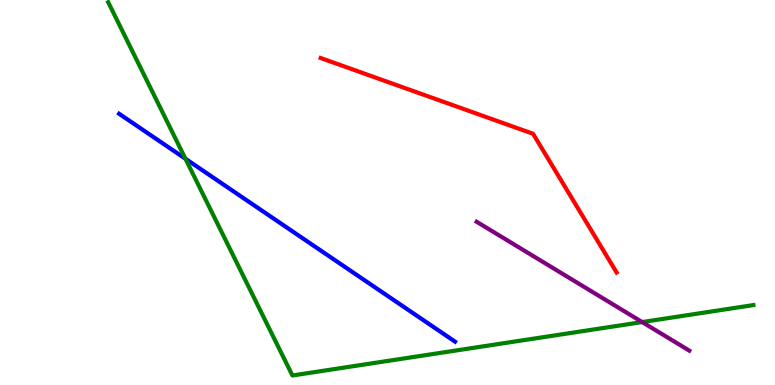[{'lines': ['blue', 'red'], 'intersections': []}, {'lines': ['green', 'red'], 'intersections': []}, {'lines': ['purple', 'red'], 'intersections': []}, {'lines': ['blue', 'green'], 'intersections': [{'x': 2.39, 'y': 5.88}]}, {'lines': ['blue', 'purple'], 'intersections': []}, {'lines': ['green', 'purple'], 'intersections': [{'x': 8.29, 'y': 1.63}]}]